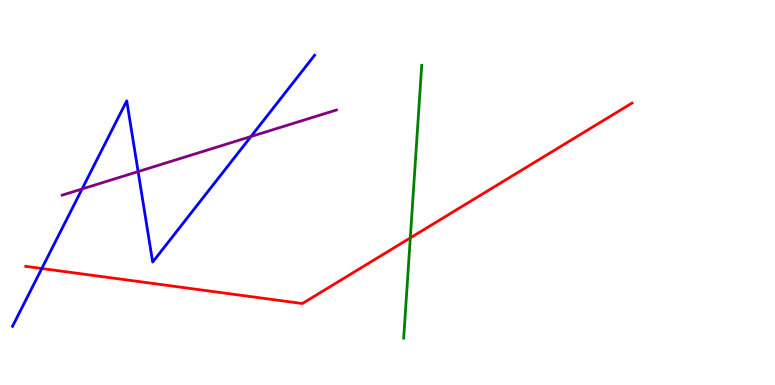[{'lines': ['blue', 'red'], 'intersections': [{'x': 0.539, 'y': 3.03}]}, {'lines': ['green', 'red'], 'intersections': [{'x': 5.29, 'y': 3.82}]}, {'lines': ['purple', 'red'], 'intersections': []}, {'lines': ['blue', 'green'], 'intersections': []}, {'lines': ['blue', 'purple'], 'intersections': [{'x': 1.06, 'y': 5.09}, {'x': 1.78, 'y': 5.54}, {'x': 3.24, 'y': 6.45}]}, {'lines': ['green', 'purple'], 'intersections': []}]